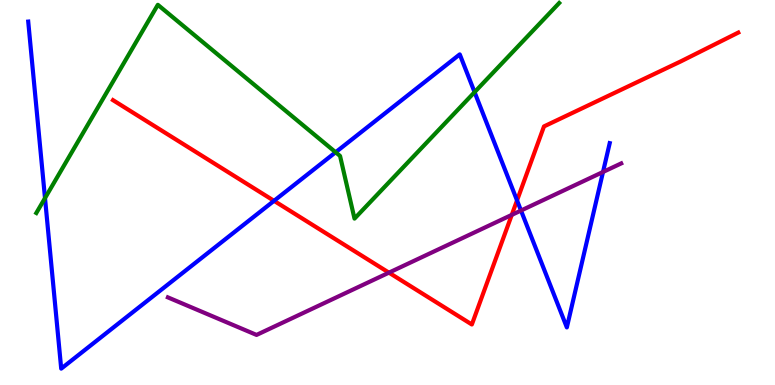[{'lines': ['blue', 'red'], 'intersections': [{'x': 3.54, 'y': 4.78}, {'x': 6.67, 'y': 4.79}]}, {'lines': ['green', 'red'], 'intersections': []}, {'lines': ['purple', 'red'], 'intersections': [{'x': 5.02, 'y': 2.92}, {'x': 6.6, 'y': 4.42}]}, {'lines': ['blue', 'green'], 'intersections': [{'x': 0.581, 'y': 4.85}, {'x': 4.33, 'y': 6.05}, {'x': 6.12, 'y': 7.61}]}, {'lines': ['blue', 'purple'], 'intersections': [{'x': 6.72, 'y': 4.53}, {'x': 7.78, 'y': 5.53}]}, {'lines': ['green', 'purple'], 'intersections': []}]